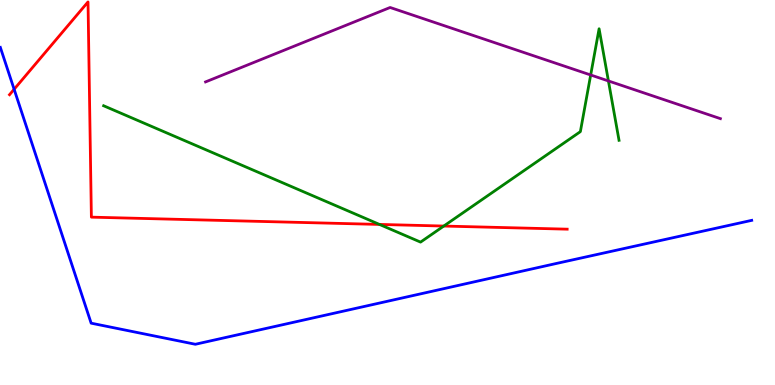[{'lines': ['blue', 'red'], 'intersections': [{'x': 0.182, 'y': 7.68}]}, {'lines': ['green', 'red'], 'intersections': [{'x': 4.9, 'y': 4.17}, {'x': 5.73, 'y': 4.13}]}, {'lines': ['purple', 'red'], 'intersections': []}, {'lines': ['blue', 'green'], 'intersections': []}, {'lines': ['blue', 'purple'], 'intersections': []}, {'lines': ['green', 'purple'], 'intersections': [{'x': 7.62, 'y': 8.05}, {'x': 7.85, 'y': 7.9}]}]